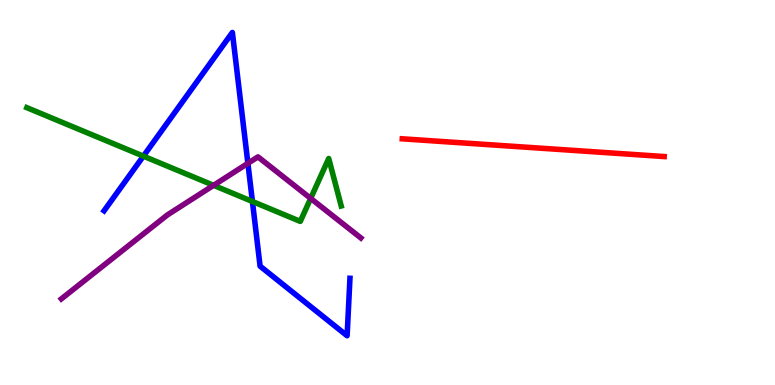[{'lines': ['blue', 'red'], 'intersections': []}, {'lines': ['green', 'red'], 'intersections': []}, {'lines': ['purple', 'red'], 'intersections': []}, {'lines': ['blue', 'green'], 'intersections': [{'x': 1.85, 'y': 5.94}, {'x': 3.26, 'y': 4.77}]}, {'lines': ['blue', 'purple'], 'intersections': [{'x': 3.2, 'y': 5.76}]}, {'lines': ['green', 'purple'], 'intersections': [{'x': 2.76, 'y': 5.19}, {'x': 4.01, 'y': 4.85}]}]